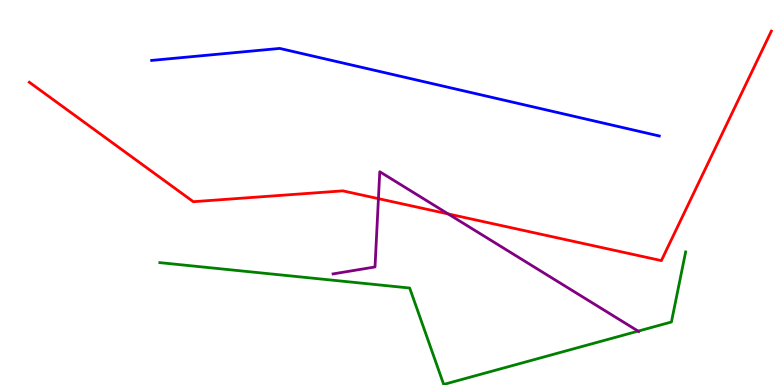[{'lines': ['blue', 'red'], 'intersections': []}, {'lines': ['green', 'red'], 'intersections': []}, {'lines': ['purple', 'red'], 'intersections': [{'x': 4.88, 'y': 4.84}, {'x': 5.78, 'y': 4.44}]}, {'lines': ['blue', 'green'], 'intersections': []}, {'lines': ['blue', 'purple'], 'intersections': []}, {'lines': ['green', 'purple'], 'intersections': [{'x': 8.23, 'y': 1.4}]}]